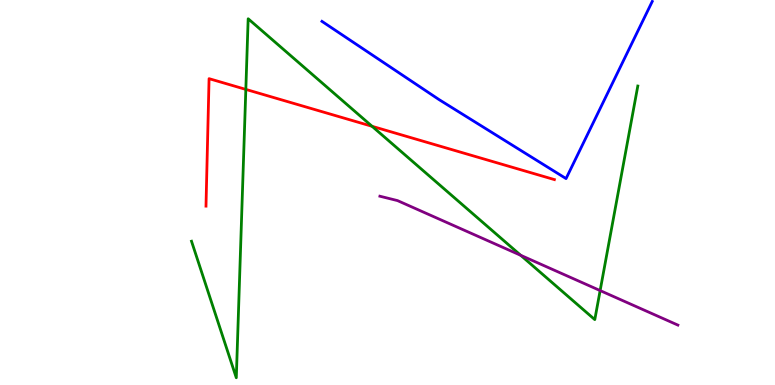[{'lines': ['blue', 'red'], 'intersections': []}, {'lines': ['green', 'red'], 'intersections': [{'x': 3.17, 'y': 7.68}, {'x': 4.8, 'y': 6.72}]}, {'lines': ['purple', 'red'], 'intersections': []}, {'lines': ['blue', 'green'], 'intersections': []}, {'lines': ['blue', 'purple'], 'intersections': []}, {'lines': ['green', 'purple'], 'intersections': [{'x': 6.72, 'y': 3.37}, {'x': 7.74, 'y': 2.45}]}]